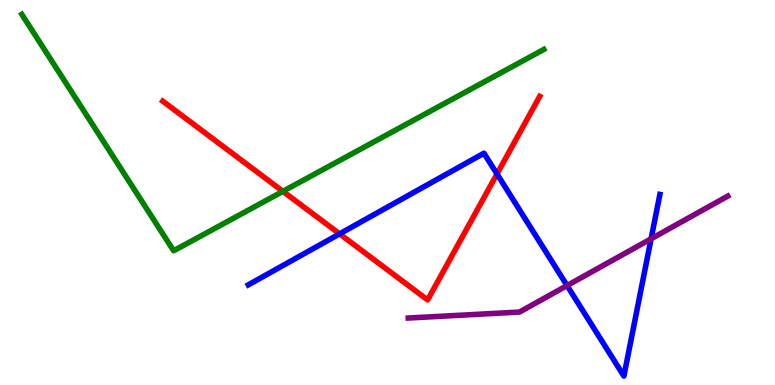[{'lines': ['blue', 'red'], 'intersections': [{'x': 4.38, 'y': 3.93}, {'x': 6.41, 'y': 5.48}]}, {'lines': ['green', 'red'], 'intersections': [{'x': 3.65, 'y': 5.03}]}, {'lines': ['purple', 'red'], 'intersections': []}, {'lines': ['blue', 'green'], 'intersections': []}, {'lines': ['blue', 'purple'], 'intersections': [{'x': 7.32, 'y': 2.58}, {'x': 8.4, 'y': 3.8}]}, {'lines': ['green', 'purple'], 'intersections': []}]